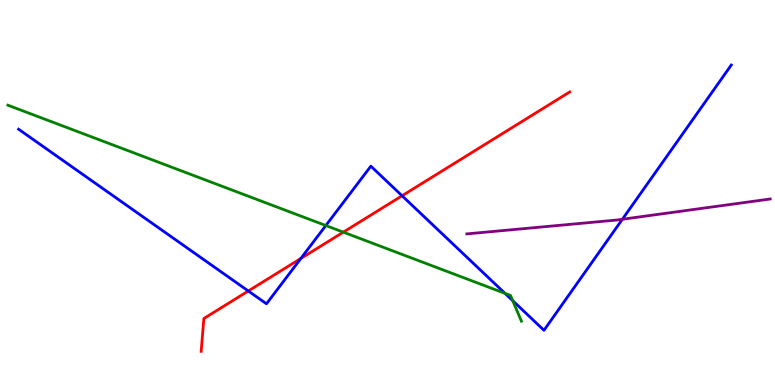[{'lines': ['blue', 'red'], 'intersections': [{'x': 3.2, 'y': 2.44}, {'x': 3.88, 'y': 3.29}, {'x': 5.19, 'y': 4.92}]}, {'lines': ['green', 'red'], 'intersections': [{'x': 4.43, 'y': 3.97}]}, {'lines': ['purple', 'red'], 'intersections': []}, {'lines': ['blue', 'green'], 'intersections': [{'x': 4.2, 'y': 4.14}, {'x': 6.52, 'y': 2.38}, {'x': 6.62, 'y': 2.19}]}, {'lines': ['blue', 'purple'], 'intersections': [{'x': 8.03, 'y': 4.3}]}, {'lines': ['green', 'purple'], 'intersections': []}]